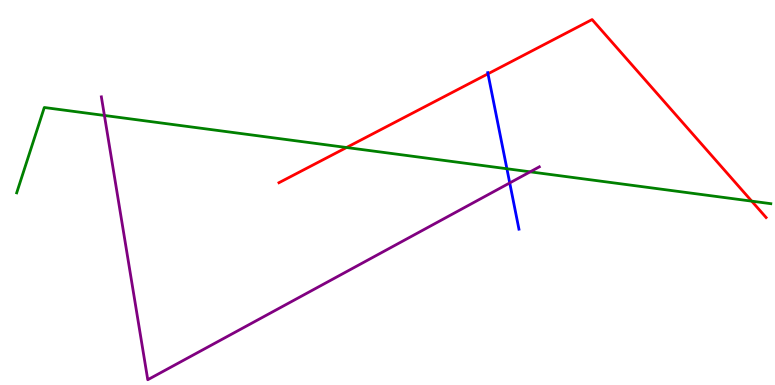[{'lines': ['blue', 'red'], 'intersections': [{'x': 6.3, 'y': 8.08}]}, {'lines': ['green', 'red'], 'intersections': [{'x': 4.47, 'y': 6.17}, {'x': 9.7, 'y': 4.78}]}, {'lines': ['purple', 'red'], 'intersections': []}, {'lines': ['blue', 'green'], 'intersections': [{'x': 6.54, 'y': 5.62}]}, {'lines': ['blue', 'purple'], 'intersections': [{'x': 6.58, 'y': 5.25}]}, {'lines': ['green', 'purple'], 'intersections': [{'x': 1.35, 'y': 7.0}, {'x': 6.84, 'y': 5.54}]}]